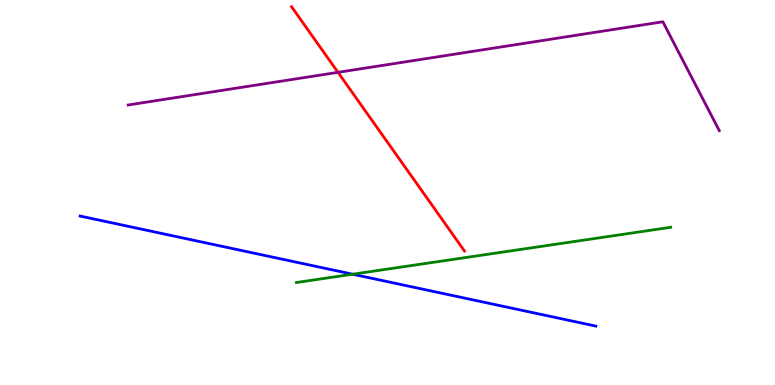[{'lines': ['blue', 'red'], 'intersections': []}, {'lines': ['green', 'red'], 'intersections': []}, {'lines': ['purple', 'red'], 'intersections': [{'x': 4.36, 'y': 8.12}]}, {'lines': ['blue', 'green'], 'intersections': [{'x': 4.55, 'y': 2.88}]}, {'lines': ['blue', 'purple'], 'intersections': []}, {'lines': ['green', 'purple'], 'intersections': []}]